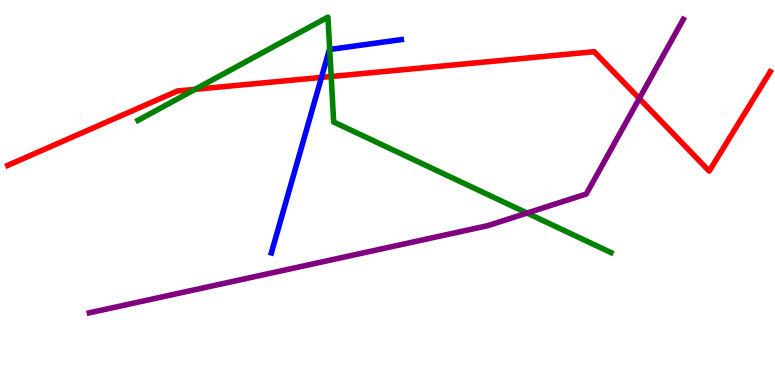[{'lines': ['blue', 'red'], 'intersections': [{'x': 4.15, 'y': 7.99}]}, {'lines': ['green', 'red'], 'intersections': [{'x': 2.52, 'y': 7.68}, {'x': 4.27, 'y': 8.01}]}, {'lines': ['purple', 'red'], 'intersections': [{'x': 8.25, 'y': 7.44}]}, {'lines': ['blue', 'green'], 'intersections': [{'x': 4.25, 'y': 8.71}]}, {'lines': ['blue', 'purple'], 'intersections': []}, {'lines': ['green', 'purple'], 'intersections': [{'x': 6.8, 'y': 4.47}]}]